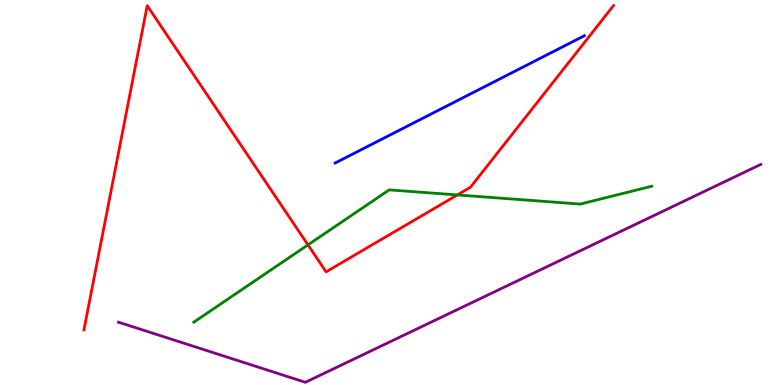[{'lines': ['blue', 'red'], 'intersections': []}, {'lines': ['green', 'red'], 'intersections': [{'x': 3.97, 'y': 3.64}, {'x': 5.9, 'y': 4.94}]}, {'lines': ['purple', 'red'], 'intersections': []}, {'lines': ['blue', 'green'], 'intersections': []}, {'lines': ['blue', 'purple'], 'intersections': []}, {'lines': ['green', 'purple'], 'intersections': []}]